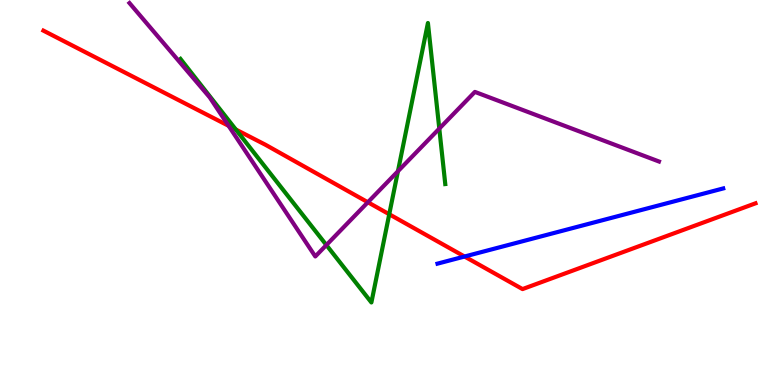[{'lines': ['blue', 'red'], 'intersections': [{'x': 5.99, 'y': 3.34}]}, {'lines': ['green', 'red'], 'intersections': [{'x': 3.04, 'y': 6.64}, {'x': 5.02, 'y': 4.44}]}, {'lines': ['purple', 'red'], 'intersections': [{'x': 2.95, 'y': 6.73}, {'x': 4.75, 'y': 4.75}]}, {'lines': ['blue', 'green'], 'intersections': []}, {'lines': ['blue', 'purple'], 'intersections': []}, {'lines': ['green', 'purple'], 'intersections': [{'x': 4.21, 'y': 3.64}, {'x': 5.13, 'y': 5.55}, {'x': 5.67, 'y': 6.66}]}]